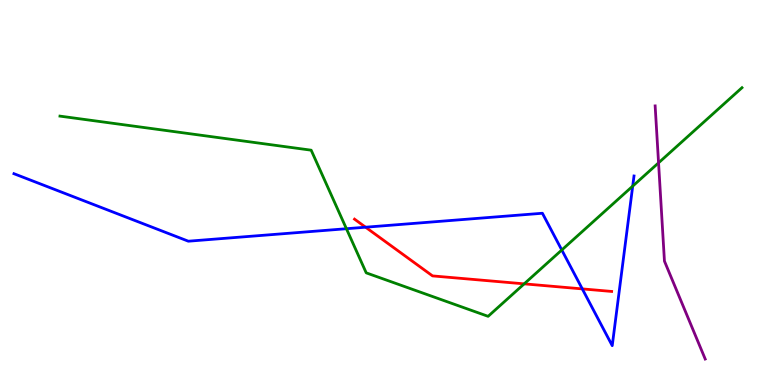[{'lines': ['blue', 'red'], 'intersections': [{'x': 4.72, 'y': 4.1}, {'x': 7.51, 'y': 2.5}]}, {'lines': ['green', 'red'], 'intersections': [{'x': 6.76, 'y': 2.63}]}, {'lines': ['purple', 'red'], 'intersections': []}, {'lines': ['blue', 'green'], 'intersections': [{'x': 4.47, 'y': 4.06}, {'x': 7.25, 'y': 3.51}, {'x': 8.16, 'y': 5.17}]}, {'lines': ['blue', 'purple'], 'intersections': []}, {'lines': ['green', 'purple'], 'intersections': [{'x': 8.5, 'y': 5.77}]}]